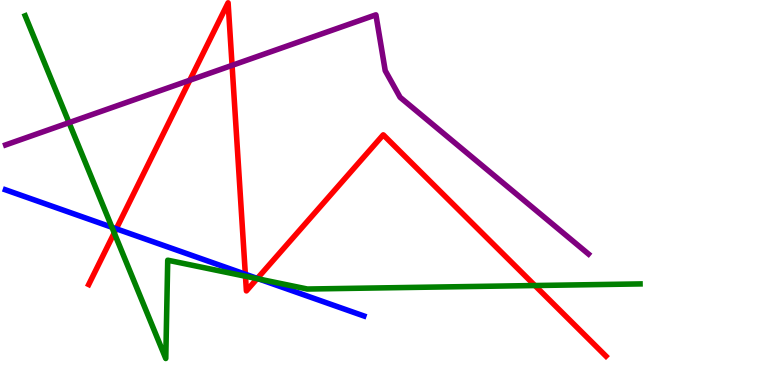[{'lines': ['blue', 'red'], 'intersections': [{'x': 1.5, 'y': 4.06}, {'x': 3.17, 'y': 2.88}, {'x': 3.32, 'y': 2.77}]}, {'lines': ['green', 'red'], 'intersections': [{'x': 1.47, 'y': 3.95}, {'x': 3.17, 'y': 2.82}, {'x': 3.32, 'y': 2.76}, {'x': 6.9, 'y': 2.58}]}, {'lines': ['purple', 'red'], 'intersections': [{'x': 2.45, 'y': 7.92}, {'x': 2.99, 'y': 8.3}]}, {'lines': ['blue', 'green'], 'intersections': [{'x': 1.44, 'y': 4.1}, {'x': 3.34, 'y': 2.75}]}, {'lines': ['blue', 'purple'], 'intersections': []}, {'lines': ['green', 'purple'], 'intersections': [{'x': 0.891, 'y': 6.81}]}]